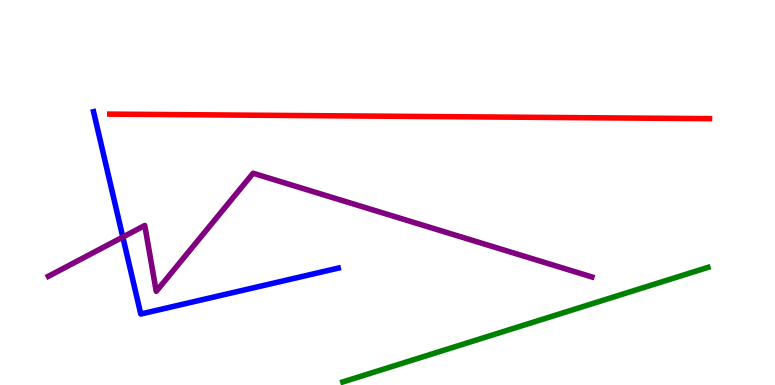[{'lines': ['blue', 'red'], 'intersections': []}, {'lines': ['green', 'red'], 'intersections': []}, {'lines': ['purple', 'red'], 'intersections': []}, {'lines': ['blue', 'green'], 'intersections': []}, {'lines': ['blue', 'purple'], 'intersections': [{'x': 1.58, 'y': 3.84}]}, {'lines': ['green', 'purple'], 'intersections': []}]